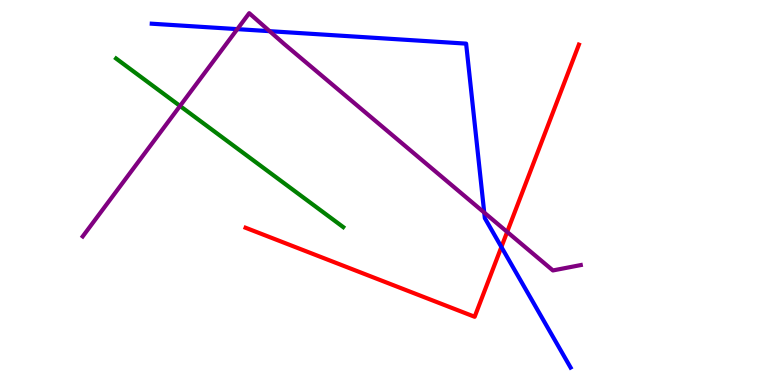[{'lines': ['blue', 'red'], 'intersections': [{'x': 6.47, 'y': 3.58}]}, {'lines': ['green', 'red'], 'intersections': []}, {'lines': ['purple', 'red'], 'intersections': [{'x': 6.54, 'y': 3.98}]}, {'lines': ['blue', 'green'], 'intersections': []}, {'lines': ['blue', 'purple'], 'intersections': [{'x': 3.06, 'y': 9.24}, {'x': 3.48, 'y': 9.19}, {'x': 6.25, 'y': 4.48}]}, {'lines': ['green', 'purple'], 'intersections': [{'x': 2.32, 'y': 7.25}]}]